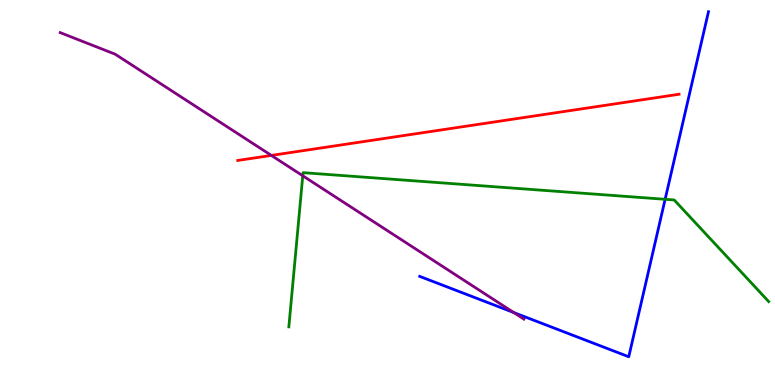[{'lines': ['blue', 'red'], 'intersections': []}, {'lines': ['green', 'red'], 'intersections': []}, {'lines': ['purple', 'red'], 'intersections': [{'x': 3.5, 'y': 5.96}]}, {'lines': ['blue', 'green'], 'intersections': [{'x': 8.58, 'y': 4.82}]}, {'lines': ['blue', 'purple'], 'intersections': [{'x': 6.63, 'y': 1.88}]}, {'lines': ['green', 'purple'], 'intersections': [{'x': 3.91, 'y': 5.43}]}]